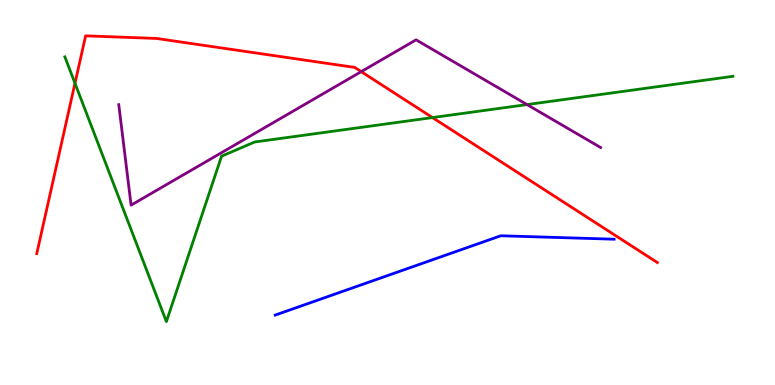[{'lines': ['blue', 'red'], 'intersections': []}, {'lines': ['green', 'red'], 'intersections': [{'x': 0.968, 'y': 7.84}, {'x': 5.58, 'y': 6.95}]}, {'lines': ['purple', 'red'], 'intersections': [{'x': 4.66, 'y': 8.14}]}, {'lines': ['blue', 'green'], 'intersections': []}, {'lines': ['blue', 'purple'], 'intersections': []}, {'lines': ['green', 'purple'], 'intersections': [{'x': 6.8, 'y': 7.28}]}]